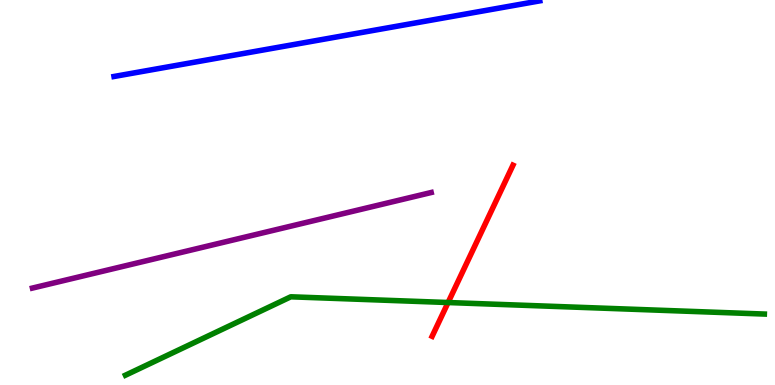[{'lines': ['blue', 'red'], 'intersections': []}, {'lines': ['green', 'red'], 'intersections': [{'x': 5.78, 'y': 2.14}]}, {'lines': ['purple', 'red'], 'intersections': []}, {'lines': ['blue', 'green'], 'intersections': []}, {'lines': ['blue', 'purple'], 'intersections': []}, {'lines': ['green', 'purple'], 'intersections': []}]